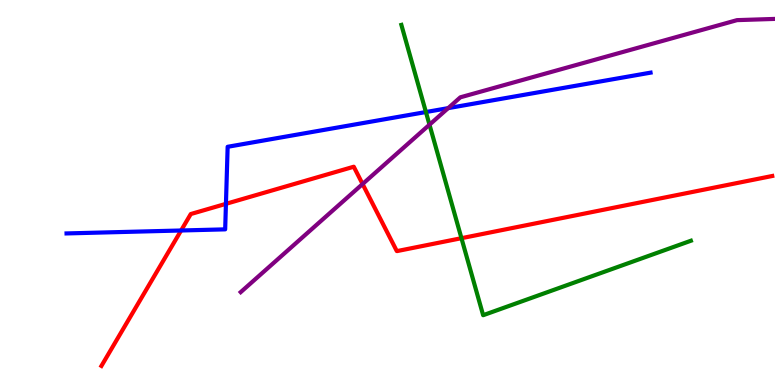[{'lines': ['blue', 'red'], 'intersections': [{'x': 2.34, 'y': 4.01}, {'x': 2.92, 'y': 4.71}]}, {'lines': ['green', 'red'], 'intersections': [{'x': 5.95, 'y': 3.81}]}, {'lines': ['purple', 'red'], 'intersections': [{'x': 4.68, 'y': 5.22}]}, {'lines': ['blue', 'green'], 'intersections': [{'x': 5.5, 'y': 7.09}]}, {'lines': ['blue', 'purple'], 'intersections': [{'x': 5.78, 'y': 7.19}]}, {'lines': ['green', 'purple'], 'intersections': [{'x': 5.54, 'y': 6.76}]}]